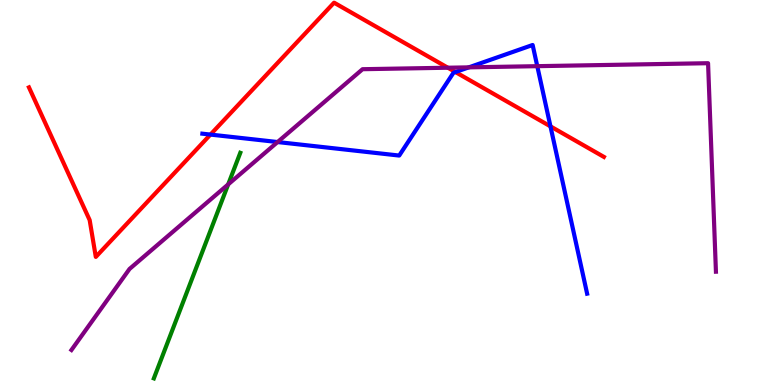[{'lines': ['blue', 'red'], 'intersections': [{'x': 2.72, 'y': 6.5}, {'x': 5.88, 'y': 8.13}, {'x': 7.1, 'y': 6.72}]}, {'lines': ['green', 'red'], 'intersections': []}, {'lines': ['purple', 'red'], 'intersections': [{'x': 5.78, 'y': 8.24}]}, {'lines': ['blue', 'green'], 'intersections': []}, {'lines': ['blue', 'purple'], 'intersections': [{'x': 3.58, 'y': 6.31}, {'x': 6.05, 'y': 8.25}, {'x': 6.93, 'y': 8.28}]}, {'lines': ['green', 'purple'], 'intersections': [{'x': 2.94, 'y': 5.21}]}]